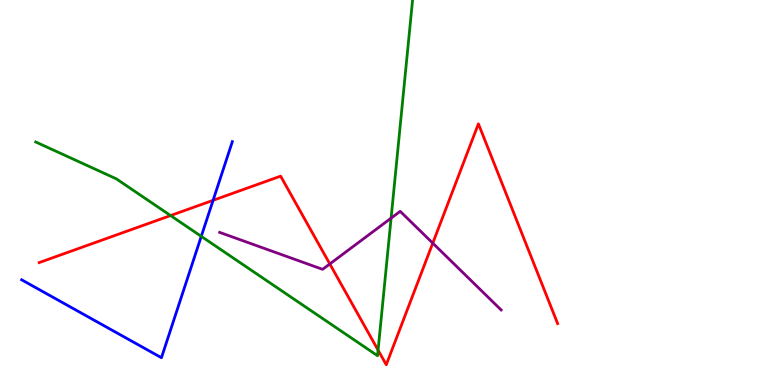[{'lines': ['blue', 'red'], 'intersections': [{'x': 2.75, 'y': 4.8}]}, {'lines': ['green', 'red'], 'intersections': [{'x': 2.2, 'y': 4.4}, {'x': 4.88, 'y': 0.905}]}, {'lines': ['purple', 'red'], 'intersections': [{'x': 4.26, 'y': 3.14}, {'x': 5.58, 'y': 3.68}]}, {'lines': ['blue', 'green'], 'intersections': [{'x': 2.6, 'y': 3.86}]}, {'lines': ['blue', 'purple'], 'intersections': []}, {'lines': ['green', 'purple'], 'intersections': [{'x': 5.05, 'y': 4.33}]}]